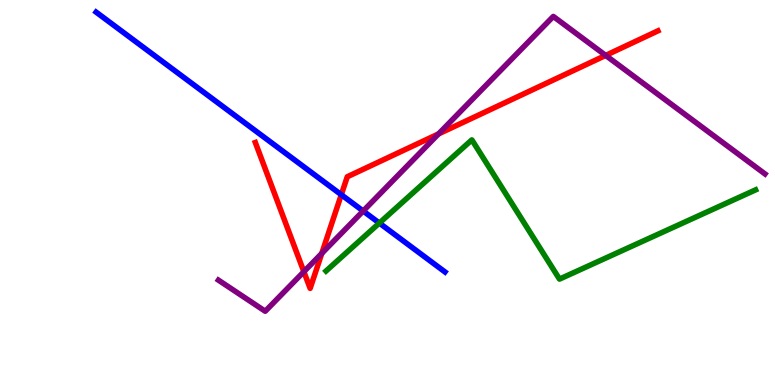[{'lines': ['blue', 'red'], 'intersections': [{'x': 4.4, 'y': 4.94}]}, {'lines': ['green', 'red'], 'intersections': []}, {'lines': ['purple', 'red'], 'intersections': [{'x': 3.92, 'y': 2.94}, {'x': 4.15, 'y': 3.42}, {'x': 5.66, 'y': 6.52}, {'x': 7.82, 'y': 8.56}]}, {'lines': ['blue', 'green'], 'intersections': [{'x': 4.89, 'y': 4.21}]}, {'lines': ['blue', 'purple'], 'intersections': [{'x': 4.69, 'y': 4.52}]}, {'lines': ['green', 'purple'], 'intersections': []}]